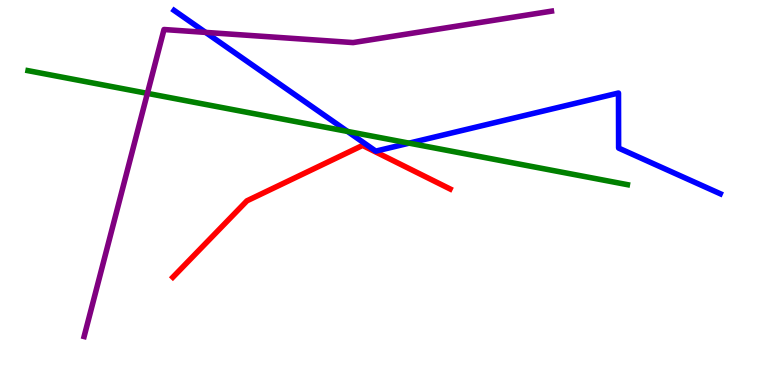[{'lines': ['blue', 'red'], 'intersections': []}, {'lines': ['green', 'red'], 'intersections': []}, {'lines': ['purple', 'red'], 'intersections': []}, {'lines': ['blue', 'green'], 'intersections': [{'x': 4.48, 'y': 6.59}, {'x': 5.28, 'y': 6.28}]}, {'lines': ['blue', 'purple'], 'intersections': [{'x': 2.65, 'y': 9.16}]}, {'lines': ['green', 'purple'], 'intersections': [{'x': 1.9, 'y': 7.57}]}]